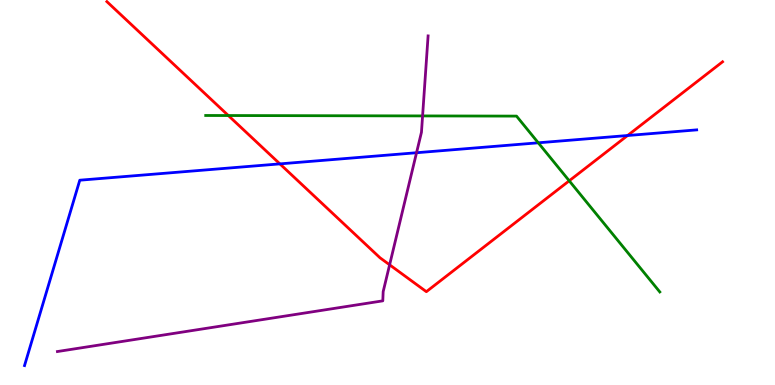[{'lines': ['blue', 'red'], 'intersections': [{'x': 3.61, 'y': 5.74}, {'x': 8.1, 'y': 6.48}]}, {'lines': ['green', 'red'], 'intersections': [{'x': 2.95, 'y': 7.0}, {'x': 7.34, 'y': 5.3}]}, {'lines': ['purple', 'red'], 'intersections': [{'x': 5.03, 'y': 3.12}]}, {'lines': ['blue', 'green'], 'intersections': [{'x': 6.95, 'y': 6.29}]}, {'lines': ['blue', 'purple'], 'intersections': [{'x': 5.37, 'y': 6.03}]}, {'lines': ['green', 'purple'], 'intersections': [{'x': 5.45, 'y': 6.99}]}]